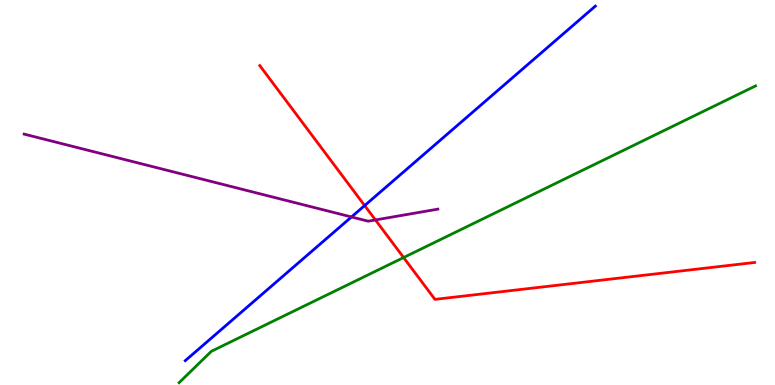[{'lines': ['blue', 'red'], 'intersections': [{'x': 4.71, 'y': 4.66}]}, {'lines': ['green', 'red'], 'intersections': [{'x': 5.21, 'y': 3.31}]}, {'lines': ['purple', 'red'], 'intersections': [{'x': 4.84, 'y': 4.29}]}, {'lines': ['blue', 'green'], 'intersections': []}, {'lines': ['blue', 'purple'], 'intersections': [{'x': 4.54, 'y': 4.36}]}, {'lines': ['green', 'purple'], 'intersections': []}]